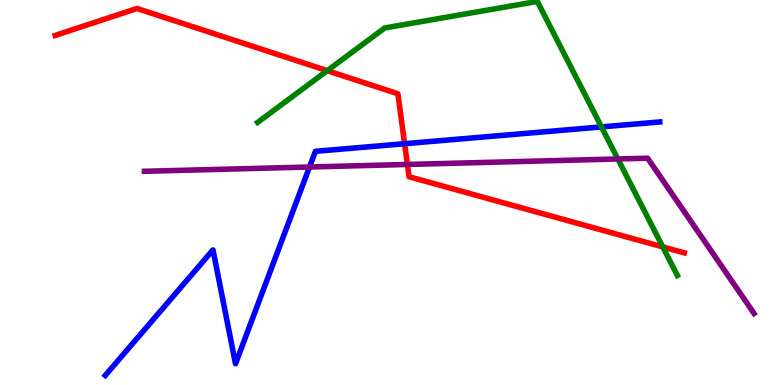[{'lines': ['blue', 'red'], 'intersections': [{'x': 5.22, 'y': 6.27}]}, {'lines': ['green', 'red'], 'intersections': [{'x': 4.22, 'y': 8.16}, {'x': 8.55, 'y': 3.59}]}, {'lines': ['purple', 'red'], 'intersections': [{'x': 5.26, 'y': 5.73}]}, {'lines': ['blue', 'green'], 'intersections': [{'x': 7.76, 'y': 6.7}]}, {'lines': ['blue', 'purple'], 'intersections': [{'x': 3.99, 'y': 5.66}]}, {'lines': ['green', 'purple'], 'intersections': [{'x': 7.97, 'y': 5.87}]}]